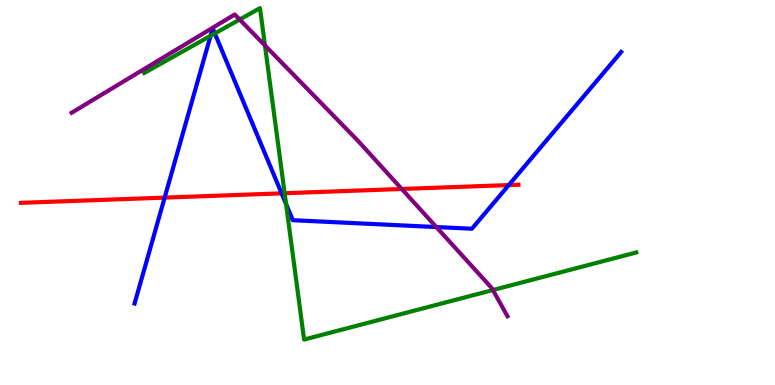[{'lines': ['blue', 'red'], 'intersections': [{'x': 2.12, 'y': 4.87}, {'x': 3.63, 'y': 4.98}, {'x': 6.56, 'y': 5.19}]}, {'lines': ['green', 'red'], 'intersections': [{'x': 3.67, 'y': 4.98}]}, {'lines': ['purple', 'red'], 'intersections': [{'x': 5.18, 'y': 5.09}]}, {'lines': ['blue', 'green'], 'intersections': [{'x': 2.72, 'y': 9.07}, {'x': 2.77, 'y': 9.13}, {'x': 3.69, 'y': 4.7}]}, {'lines': ['blue', 'purple'], 'intersections': [{'x': 5.63, 'y': 4.1}]}, {'lines': ['green', 'purple'], 'intersections': [{'x': 3.09, 'y': 9.49}, {'x': 3.42, 'y': 8.82}, {'x': 6.36, 'y': 2.47}]}]